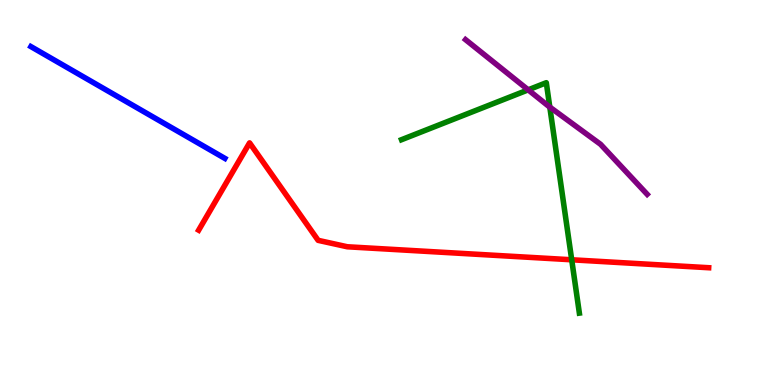[{'lines': ['blue', 'red'], 'intersections': []}, {'lines': ['green', 'red'], 'intersections': [{'x': 7.38, 'y': 3.25}]}, {'lines': ['purple', 'red'], 'intersections': []}, {'lines': ['blue', 'green'], 'intersections': []}, {'lines': ['blue', 'purple'], 'intersections': []}, {'lines': ['green', 'purple'], 'intersections': [{'x': 6.82, 'y': 7.67}, {'x': 7.09, 'y': 7.22}]}]